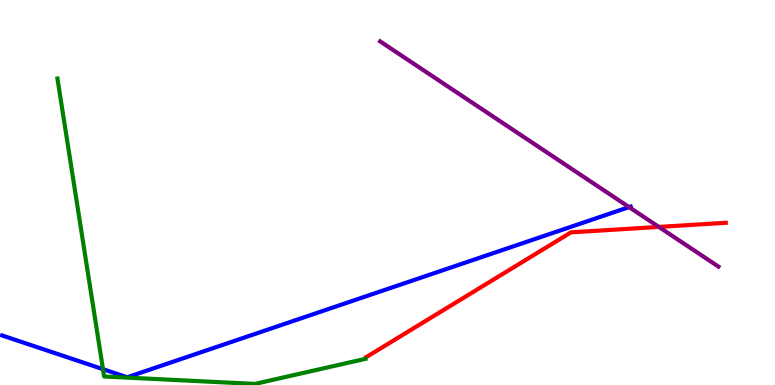[{'lines': ['blue', 'red'], 'intersections': []}, {'lines': ['green', 'red'], 'intersections': []}, {'lines': ['purple', 'red'], 'intersections': [{'x': 8.5, 'y': 4.11}]}, {'lines': ['blue', 'green'], 'intersections': [{'x': 1.33, 'y': 0.411}]}, {'lines': ['blue', 'purple'], 'intersections': [{'x': 8.12, 'y': 4.62}]}, {'lines': ['green', 'purple'], 'intersections': []}]